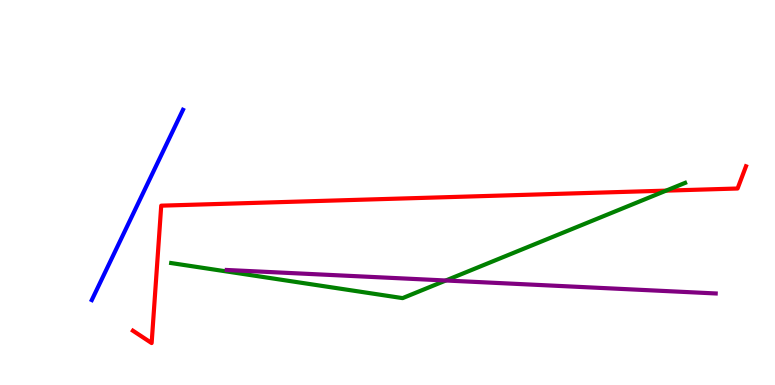[{'lines': ['blue', 'red'], 'intersections': []}, {'lines': ['green', 'red'], 'intersections': [{'x': 8.59, 'y': 5.05}]}, {'lines': ['purple', 'red'], 'intersections': []}, {'lines': ['blue', 'green'], 'intersections': []}, {'lines': ['blue', 'purple'], 'intersections': []}, {'lines': ['green', 'purple'], 'intersections': [{'x': 5.75, 'y': 2.71}]}]